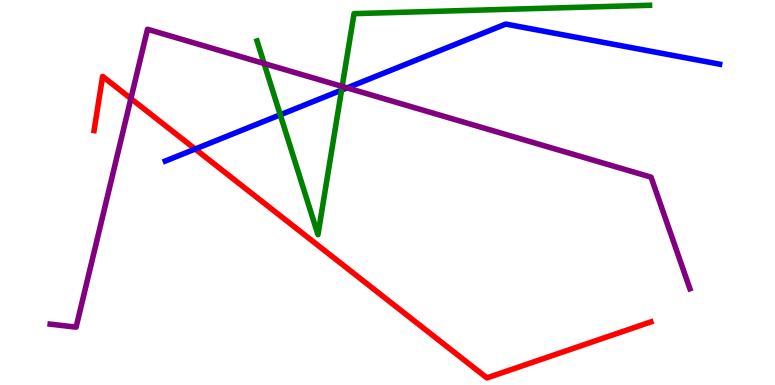[{'lines': ['blue', 'red'], 'intersections': [{'x': 2.52, 'y': 6.13}]}, {'lines': ['green', 'red'], 'intersections': []}, {'lines': ['purple', 'red'], 'intersections': [{'x': 1.69, 'y': 7.44}]}, {'lines': ['blue', 'green'], 'intersections': [{'x': 3.62, 'y': 7.02}, {'x': 4.41, 'y': 7.66}]}, {'lines': ['blue', 'purple'], 'intersections': [{'x': 4.48, 'y': 7.72}]}, {'lines': ['green', 'purple'], 'intersections': [{'x': 3.41, 'y': 8.35}, {'x': 4.41, 'y': 7.75}]}]